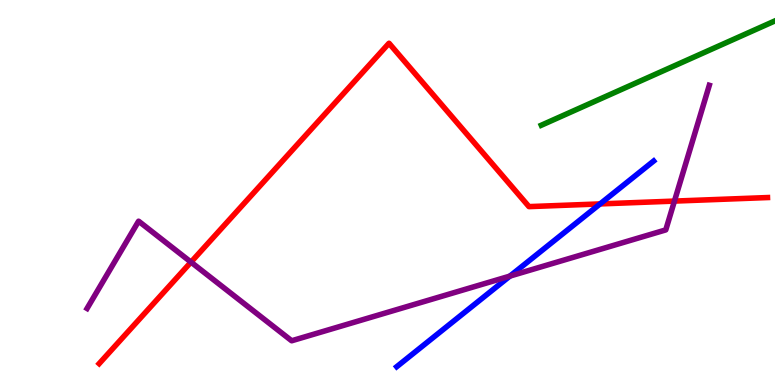[{'lines': ['blue', 'red'], 'intersections': [{'x': 7.74, 'y': 4.7}]}, {'lines': ['green', 'red'], 'intersections': []}, {'lines': ['purple', 'red'], 'intersections': [{'x': 2.46, 'y': 3.19}, {'x': 8.7, 'y': 4.78}]}, {'lines': ['blue', 'green'], 'intersections': []}, {'lines': ['blue', 'purple'], 'intersections': [{'x': 6.58, 'y': 2.83}]}, {'lines': ['green', 'purple'], 'intersections': []}]